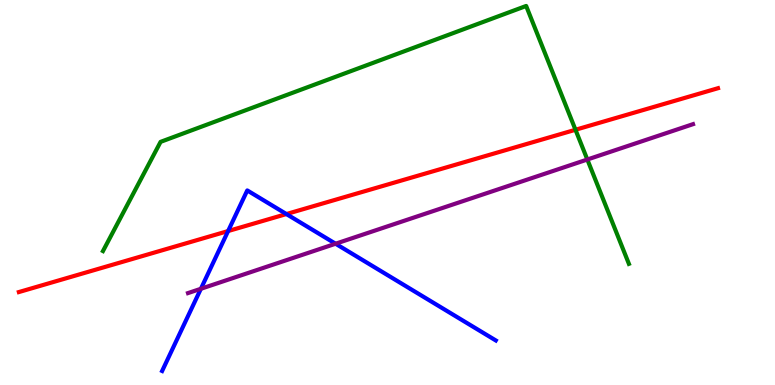[{'lines': ['blue', 'red'], 'intersections': [{'x': 2.94, 'y': 4.0}, {'x': 3.7, 'y': 4.44}]}, {'lines': ['green', 'red'], 'intersections': [{'x': 7.43, 'y': 6.63}]}, {'lines': ['purple', 'red'], 'intersections': []}, {'lines': ['blue', 'green'], 'intersections': []}, {'lines': ['blue', 'purple'], 'intersections': [{'x': 2.59, 'y': 2.5}, {'x': 4.33, 'y': 3.67}]}, {'lines': ['green', 'purple'], 'intersections': [{'x': 7.58, 'y': 5.86}]}]